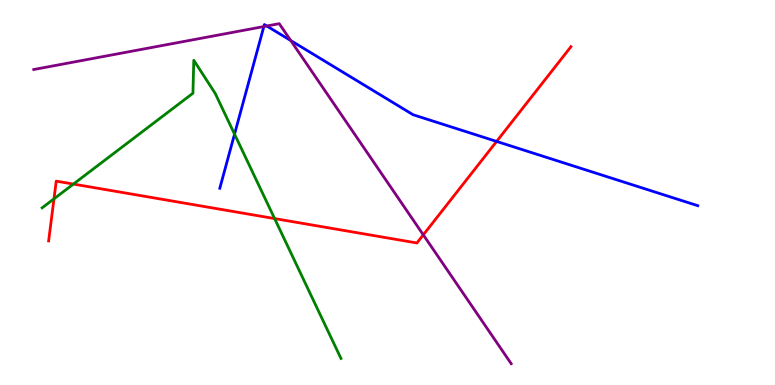[{'lines': ['blue', 'red'], 'intersections': [{'x': 6.41, 'y': 6.33}]}, {'lines': ['green', 'red'], 'intersections': [{'x': 0.697, 'y': 4.84}, {'x': 0.947, 'y': 5.22}, {'x': 3.54, 'y': 4.32}]}, {'lines': ['purple', 'red'], 'intersections': [{'x': 5.46, 'y': 3.9}]}, {'lines': ['blue', 'green'], 'intersections': [{'x': 3.03, 'y': 6.52}]}, {'lines': ['blue', 'purple'], 'intersections': [{'x': 3.4, 'y': 9.31}, {'x': 3.44, 'y': 9.32}, {'x': 3.75, 'y': 8.95}]}, {'lines': ['green', 'purple'], 'intersections': []}]